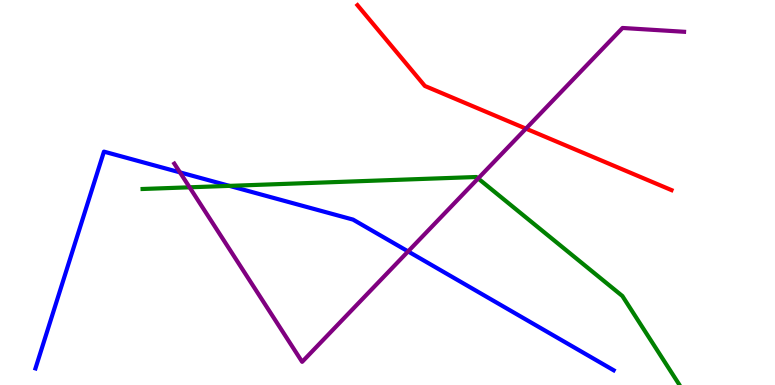[{'lines': ['blue', 'red'], 'intersections': []}, {'lines': ['green', 'red'], 'intersections': []}, {'lines': ['purple', 'red'], 'intersections': [{'x': 6.79, 'y': 6.66}]}, {'lines': ['blue', 'green'], 'intersections': [{'x': 2.96, 'y': 5.17}]}, {'lines': ['blue', 'purple'], 'intersections': [{'x': 2.32, 'y': 5.52}, {'x': 5.27, 'y': 3.47}]}, {'lines': ['green', 'purple'], 'intersections': [{'x': 2.45, 'y': 5.14}, {'x': 6.17, 'y': 5.36}]}]